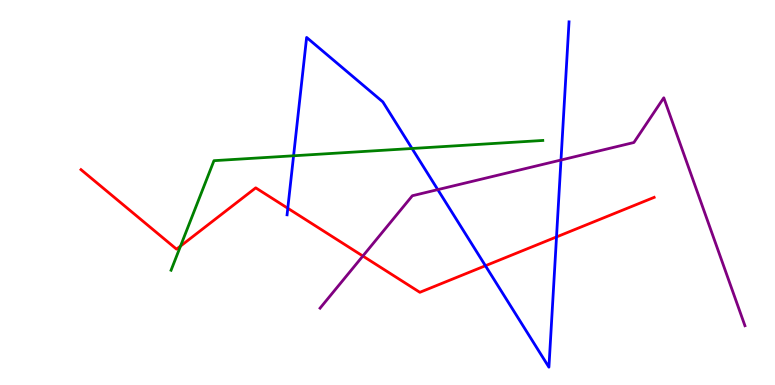[{'lines': ['blue', 'red'], 'intersections': [{'x': 3.71, 'y': 4.59}, {'x': 6.26, 'y': 3.1}, {'x': 7.18, 'y': 3.85}]}, {'lines': ['green', 'red'], 'intersections': [{'x': 2.33, 'y': 3.61}]}, {'lines': ['purple', 'red'], 'intersections': [{'x': 4.68, 'y': 3.35}]}, {'lines': ['blue', 'green'], 'intersections': [{'x': 3.79, 'y': 5.95}, {'x': 5.32, 'y': 6.14}]}, {'lines': ['blue', 'purple'], 'intersections': [{'x': 5.65, 'y': 5.07}, {'x': 7.24, 'y': 5.84}]}, {'lines': ['green', 'purple'], 'intersections': []}]